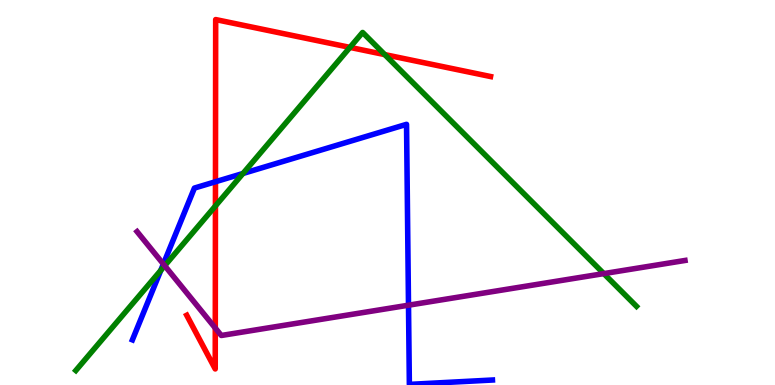[{'lines': ['blue', 'red'], 'intersections': [{'x': 2.78, 'y': 5.28}]}, {'lines': ['green', 'red'], 'intersections': [{'x': 2.78, 'y': 4.65}, {'x': 4.52, 'y': 8.77}, {'x': 4.96, 'y': 8.58}]}, {'lines': ['purple', 'red'], 'intersections': [{'x': 2.78, 'y': 1.48}]}, {'lines': ['blue', 'green'], 'intersections': [{'x': 2.08, 'y': 2.98}, {'x': 3.14, 'y': 5.49}]}, {'lines': ['blue', 'purple'], 'intersections': [{'x': 2.11, 'y': 3.14}, {'x': 5.27, 'y': 2.07}]}, {'lines': ['green', 'purple'], 'intersections': [{'x': 2.13, 'y': 3.1}, {'x': 7.79, 'y': 2.89}]}]